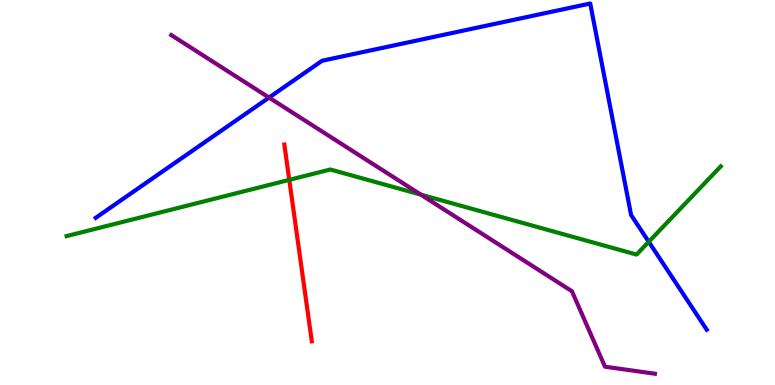[{'lines': ['blue', 'red'], 'intersections': []}, {'lines': ['green', 'red'], 'intersections': [{'x': 3.73, 'y': 5.33}]}, {'lines': ['purple', 'red'], 'intersections': []}, {'lines': ['blue', 'green'], 'intersections': [{'x': 8.37, 'y': 3.72}]}, {'lines': ['blue', 'purple'], 'intersections': [{'x': 3.47, 'y': 7.47}]}, {'lines': ['green', 'purple'], 'intersections': [{'x': 5.43, 'y': 4.94}]}]